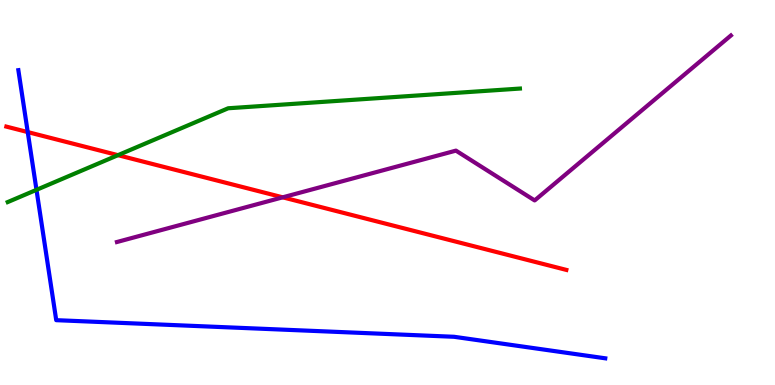[{'lines': ['blue', 'red'], 'intersections': [{'x': 0.358, 'y': 6.57}]}, {'lines': ['green', 'red'], 'intersections': [{'x': 1.52, 'y': 5.97}]}, {'lines': ['purple', 'red'], 'intersections': [{'x': 3.65, 'y': 4.87}]}, {'lines': ['blue', 'green'], 'intersections': [{'x': 0.471, 'y': 5.07}]}, {'lines': ['blue', 'purple'], 'intersections': []}, {'lines': ['green', 'purple'], 'intersections': []}]